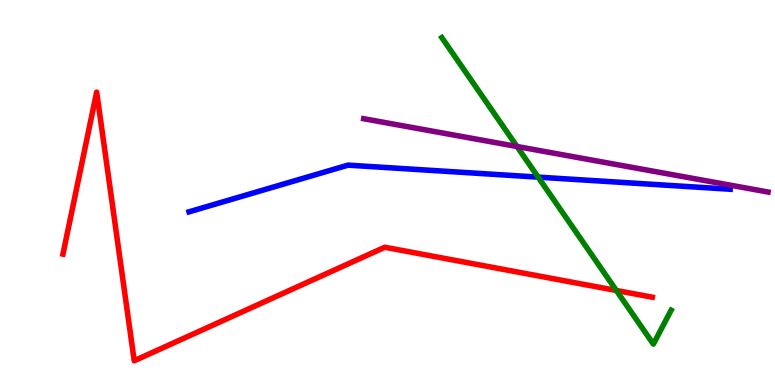[{'lines': ['blue', 'red'], 'intersections': []}, {'lines': ['green', 'red'], 'intersections': [{'x': 7.95, 'y': 2.46}]}, {'lines': ['purple', 'red'], 'intersections': []}, {'lines': ['blue', 'green'], 'intersections': [{'x': 6.94, 'y': 5.4}]}, {'lines': ['blue', 'purple'], 'intersections': []}, {'lines': ['green', 'purple'], 'intersections': [{'x': 6.67, 'y': 6.19}]}]